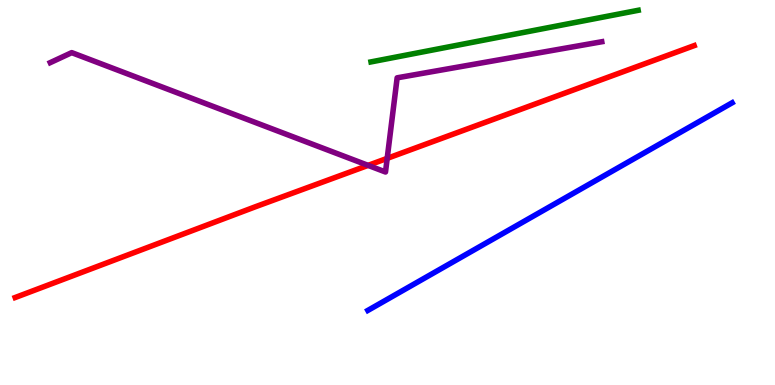[{'lines': ['blue', 'red'], 'intersections': []}, {'lines': ['green', 'red'], 'intersections': []}, {'lines': ['purple', 'red'], 'intersections': [{'x': 4.75, 'y': 5.7}, {'x': 5.0, 'y': 5.89}]}, {'lines': ['blue', 'green'], 'intersections': []}, {'lines': ['blue', 'purple'], 'intersections': []}, {'lines': ['green', 'purple'], 'intersections': []}]